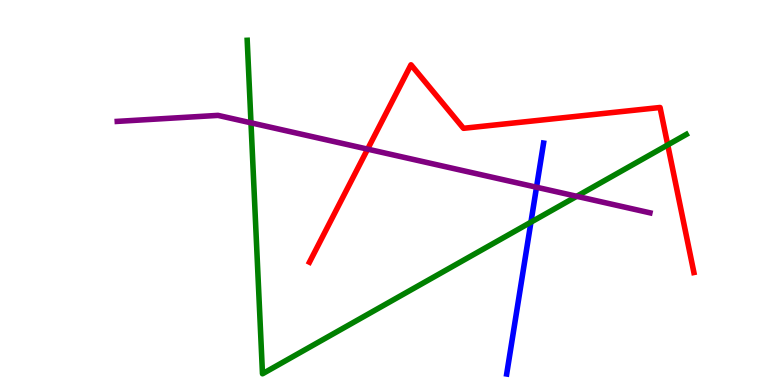[{'lines': ['blue', 'red'], 'intersections': []}, {'lines': ['green', 'red'], 'intersections': [{'x': 8.62, 'y': 6.24}]}, {'lines': ['purple', 'red'], 'intersections': [{'x': 4.74, 'y': 6.13}]}, {'lines': ['blue', 'green'], 'intersections': [{'x': 6.85, 'y': 4.23}]}, {'lines': ['blue', 'purple'], 'intersections': [{'x': 6.92, 'y': 5.14}]}, {'lines': ['green', 'purple'], 'intersections': [{'x': 3.24, 'y': 6.81}, {'x': 7.44, 'y': 4.9}]}]